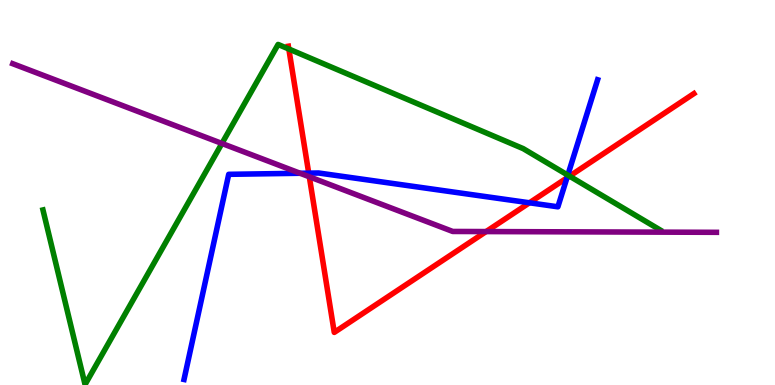[{'lines': ['blue', 'red'], 'intersections': [{'x': 3.98, 'y': 5.5}, {'x': 6.83, 'y': 4.73}, {'x': 7.32, 'y': 5.38}]}, {'lines': ['green', 'red'], 'intersections': [{'x': 3.73, 'y': 8.73}, {'x': 7.35, 'y': 5.42}]}, {'lines': ['purple', 'red'], 'intersections': [{'x': 3.99, 'y': 5.41}, {'x': 6.27, 'y': 3.99}]}, {'lines': ['blue', 'green'], 'intersections': [{'x': 7.33, 'y': 5.45}]}, {'lines': ['blue', 'purple'], 'intersections': [{'x': 3.87, 'y': 5.5}]}, {'lines': ['green', 'purple'], 'intersections': [{'x': 2.86, 'y': 6.27}]}]